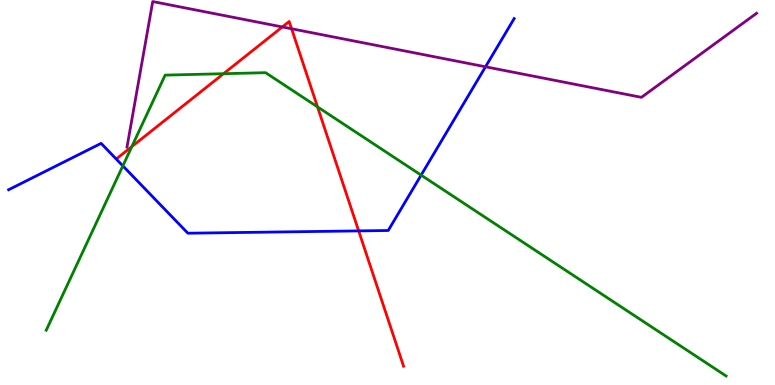[{'lines': ['blue', 'red'], 'intersections': [{'x': 4.63, 'y': 4.0}]}, {'lines': ['green', 'red'], 'intersections': [{'x': 1.7, 'y': 6.19}, {'x': 2.88, 'y': 8.09}, {'x': 4.1, 'y': 7.22}]}, {'lines': ['purple', 'red'], 'intersections': [{'x': 3.64, 'y': 9.3}, {'x': 3.76, 'y': 9.25}]}, {'lines': ['blue', 'green'], 'intersections': [{'x': 1.59, 'y': 5.69}, {'x': 5.43, 'y': 5.45}]}, {'lines': ['blue', 'purple'], 'intersections': [{'x': 6.26, 'y': 8.27}]}, {'lines': ['green', 'purple'], 'intersections': []}]